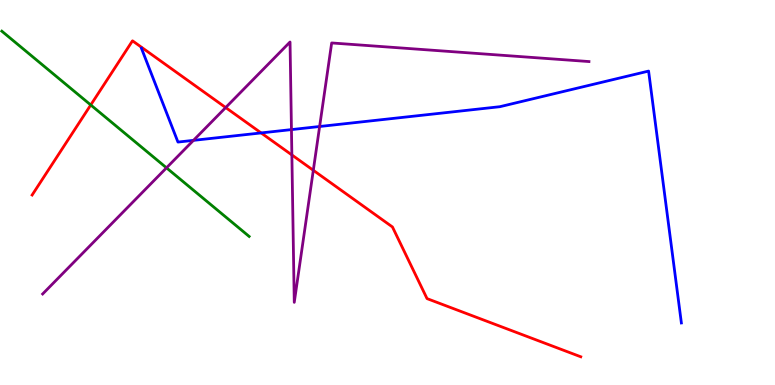[{'lines': ['blue', 'red'], 'intersections': [{'x': 3.37, 'y': 6.55}]}, {'lines': ['green', 'red'], 'intersections': [{'x': 1.17, 'y': 7.27}]}, {'lines': ['purple', 'red'], 'intersections': [{'x': 2.91, 'y': 7.21}, {'x': 3.77, 'y': 5.98}, {'x': 4.04, 'y': 5.58}]}, {'lines': ['blue', 'green'], 'intersections': []}, {'lines': ['blue', 'purple'], 'intersections': [{'x': 2.5, 'y': 6.35}, {'x': 3.76, 'y': 6.63}, {'x': 4.12, 'y': 6.71}]}, {'lines': ['green', 'purple'], 'intersections': [{'x': 2.15, 'y': 5.64}]}]